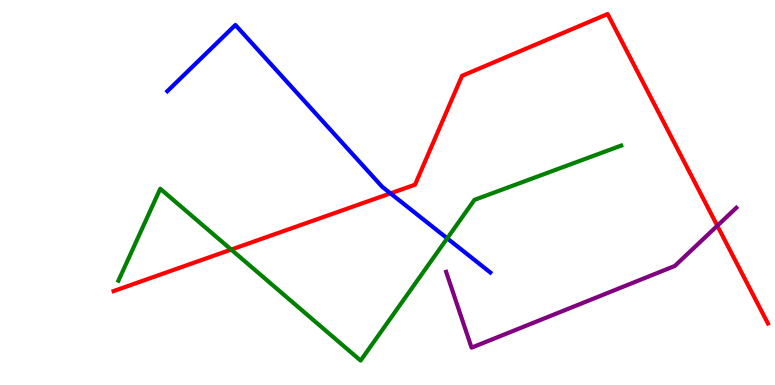[{'lines': ['blue', 'red'], 'intersections': [{'x': 5.04, 'y': 4.98}]}, {'lines': ['green', 'red'], 'intersections': [{'x': 2.98, 'y': 3.52}]}, {'lines': ['purple', 'red'], 'intersections': [{'x': 9.26, 'y': 4.14}]}, {'lines': ['blue', 'green'], 'intersections': [{'x': 5.77, 'y': 3.81}]}, {'lines': ['blue', 'purple'], 'intersections': []}, {'lines': ['green', 'purple'], 'intersections': []}]